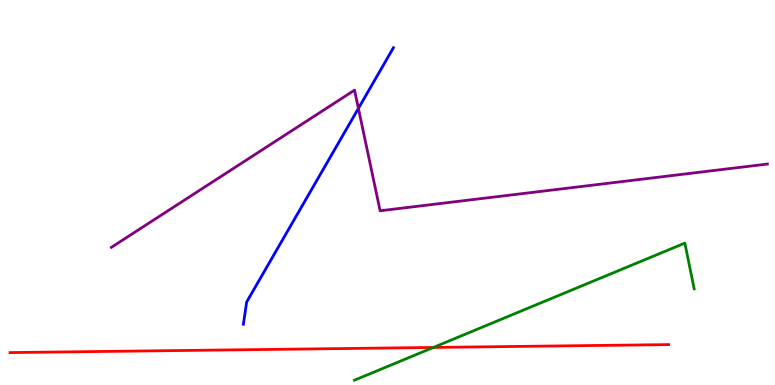[{'lines': ['blue', 'red'], 'intersections': []}, {'lines': ['green', 'red'], 'intersections': [{'x': 5.59, 'y': 0.975}]}, {'lines': ['purple', 'red'], 'intersections': []}, {'lines': ['blue', 'green'], 'intersections': []}, {'lines': ['blue', 'purple'], 'intersections': [{'x': 4.62, 'y': 7.18}]}, {'lines': ['green', 'purple'], 'intersections': []}]